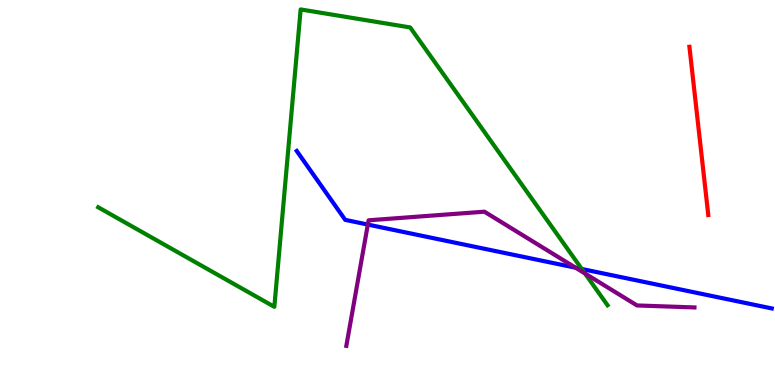[{'lines': ['blue', 'red'], 'intersections': []}, {'lines': ['green', 'red'], 'intersections': []}, {'lines': ['purple', 'red'], 'intersections': []}, {'lines': ['blue', 'green'], 'intersections': [{'x': 7.51, 'y': 3.01}]}, {'lines': ['blue', 'purple'], 'intersections': [{'x': 4.75, 'y': 4.17}, {'x': 7.43, 'y': 3.05}]}, {'lines': ['green', 'purple'], 'intersections': [{'x': 7.55, 'y': 2.9}]}]